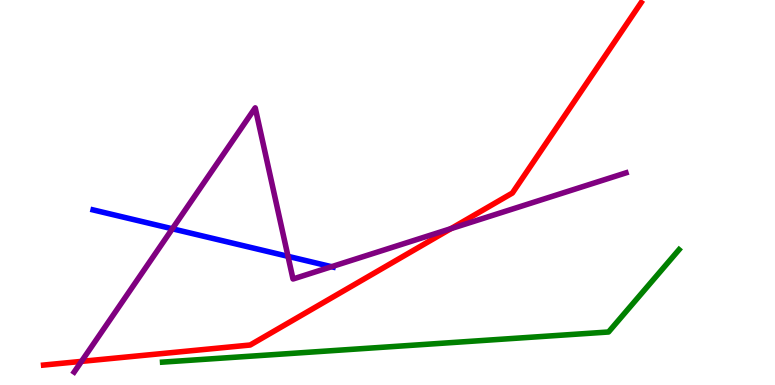[{'lines': ['blue', 'red'], 'intersections': []}, {'lines': ['green', 'red'], 'intersections': []}, {'lines': ['purple', 'red'], 'intersections': [{'x': 1.05, 'y': 0.613}, {'x': 5.82, 'y': 4.06}]}, {'lines': ['blue', 'green'], 'intersections': []}, {'lines': ['blue', 'purple'], 'intersections': [{'x': 2.22, 'y': 4.06}, {'x': 3.72, 'y': 3.34}, {'x': 4.28, 'y': 3.07}]}, {'lines': ['green', 'purple'], 'intersections': []}]